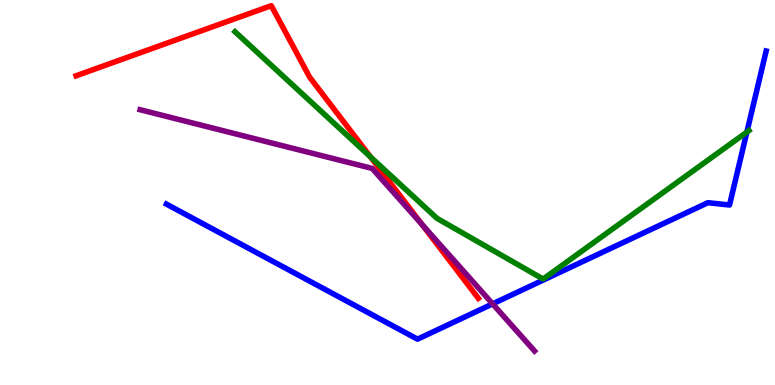[{'lines': ['blue', 'red'], 'intersections': []}, {'lines': ['green', 'red'], 'intersections': [{'x': 4.78, 'y': 5.93}]}, {'lines': ['purple', 'red'], 'intersections': [{'x': 5.45, 'y': 4.17}]}, {'lines': ['blue', 'green'], 'intersections': [{'x': 9.64, 'y': 6.57}]}, {'lines': ['blue', 'purple'], 'intersections': [{'x': 6.36, 'y': 2.11}]}, {'lines': ['green', 'purple'], 'intersections': []}]